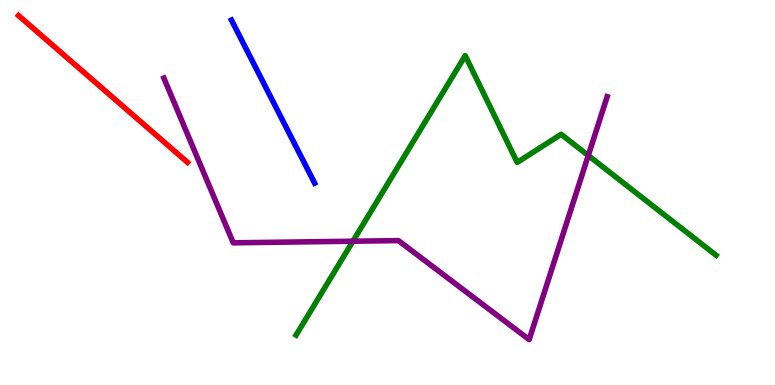[{'lines': ['blue', 'red'], 'intersections': []}, {'lines': ['green', 'red'], 'intersections': []}, {'lines': ['purple', 'red'], 'intersections': []}, {'lines': ['blue', 'green'], 'intersections': []}, {'lines': ['blue', 'purple'], 'intersections': []}, {'lines': ['green', 'purple'], 'intersections': [{'x': 4.55, 'y': 3.73}, {'x': 7.59, 'y': 5.96}]}]